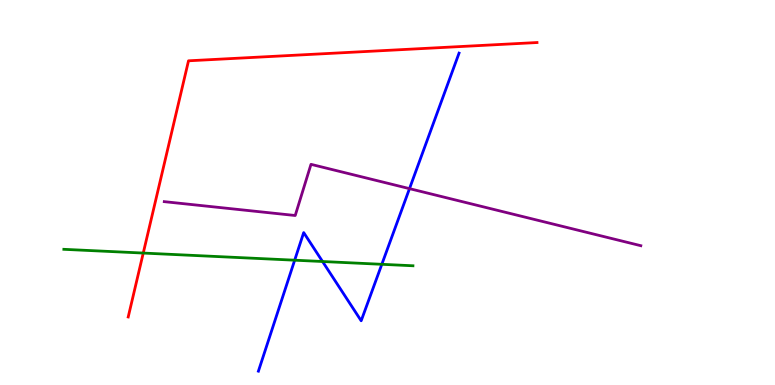[{'lines': ['blue', 'red'], 'intersections': []}, {'lines': ['green', 'red'], 'intersections': [{'x': 1.85, 'y': 3.43}]}, {'lines': ['purple', 'red'], 'intersections': []}, {'lines': ['blue', 'green'], 'intersections': [{'x': 3.8, 'y': 3.24}, {'x': 4.16, 'y': 3.21}, {'x': 4.93, 'y': 3.13}]}, {'lines': ['blue', 'purple'], 'intersections': [{'x': 5.28, 'y': 5.1}]}, {'lines': ['green', 'purple'], 'intersections': []}]